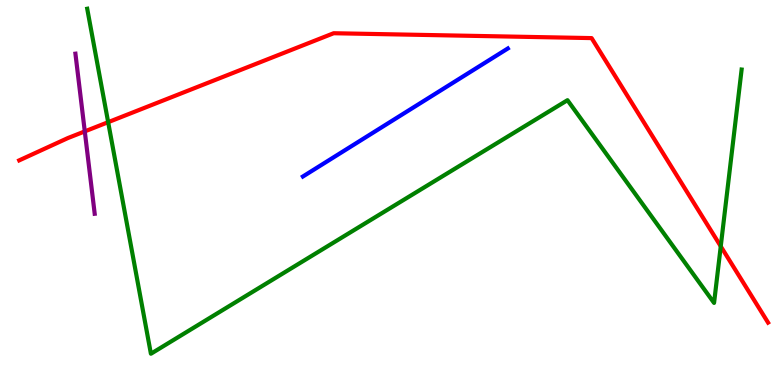[{'lines': ['blue', 'red'], 'intersections': []}, {'lines': ['green', 'red'], 'intersections': [{'x': 1.4, 'y': 6.83}, {'x': 9.3, 'y': 3.6}]}, {'lines': ['purple', 'red'], 'intersections': [{'x': 1.09, 'y': 6.59}]}, {'lines': ['blue', 'green'], 'intersections': []}, {'lines': ['blue', 'purple'], 'intersections': []}, {'lines': ['green', 'purple'], 'intersections': []}]